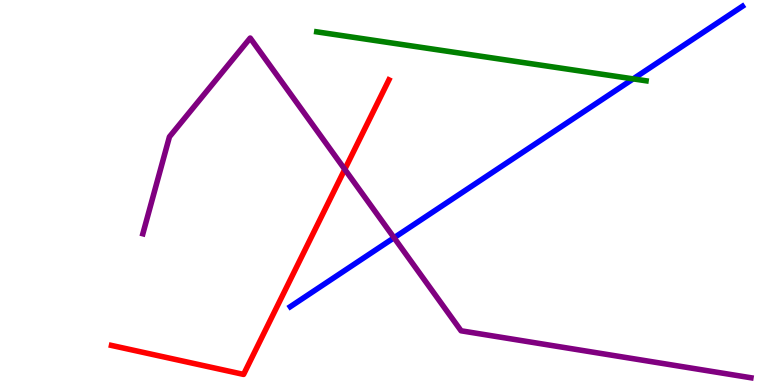[{'lines': ['blue', 'red'], 'intersections': []}, {'lines': ['green', 'red'], 'intersections': []}, {'lines': ['purple', 'red'], 'intersections': [{'x': 4.45, 'y': 5.6}]}, {'lines': ['blue', 'green'], 'intersections': [{'x': 8.17, 'y': 7.95}]}, {'lines': ['blue', 'purple'], 'intersections': [{'x': 5.08, 'y': 3.82}]}, {'lines': ['green', 'purple'], 'intersections': []}]